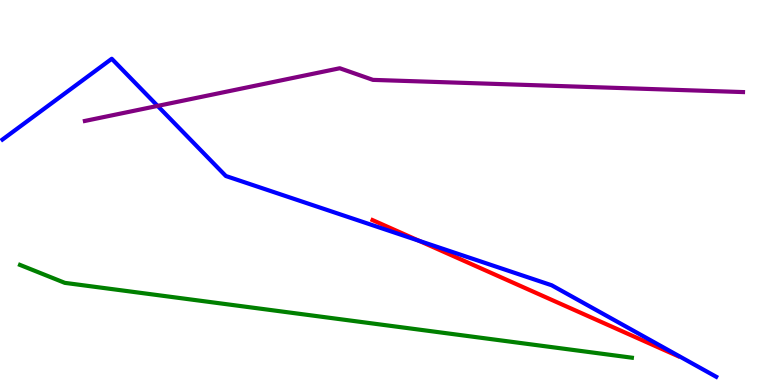[{'lines': ['blue', 'red'], 'intersections': [{'x': 5.41, 'y': 3.75}]}, {'lines': ['green', 'red'], 'intersections': []}, {'lines': ['purple', 'red'], 'intersections': []}, {'lines': ['blue', 'green'], 'intersections': []}, {'lines': ['blue', 'purple'], 'intersections': [{'x': 2.03, 'y': 7.25}]}, {'lines': ['green', 'purple'], 'intersections': []}]